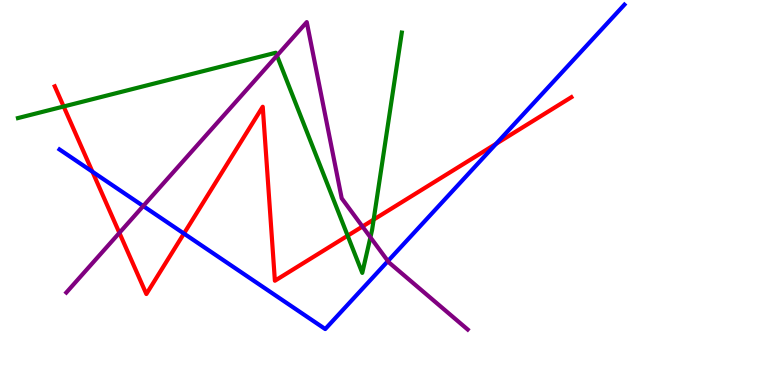[{'lines': ['blue', 'red'], 'intersections': [{'x': 1.19, 'y': 5.54}, {'x': 2.37, 'y': 3.93}, {'x': 6.4, 'y': 6.26}]}, {'lines': ['green', 'red'], 'intersections': [{'x': 0.821, 'y': 7.23}, {'x': 4.49, 'y': 3.88}, {'x': 4.82, 'y': 4.3}]}, {'lines': ['purple', 'red'], 'intersections': [{'x': 1.54, 'y': 3.95}, {'x': 4.68, 'y': 4.12}]}, {'lines': ['blue', 'green'], 'intersections': []}, {'lines': ['blue', 'purple'], 'intersections': [{'x': 1.85, 'y': 4.65}, {'x': 5.01, 'y': 3.22}]}, {'lines': ['green', 'purple'], 'intersections': [{'x': 3.57, 'y': 8.56}, {'x': 4.78, 'y': 3.84}]}]